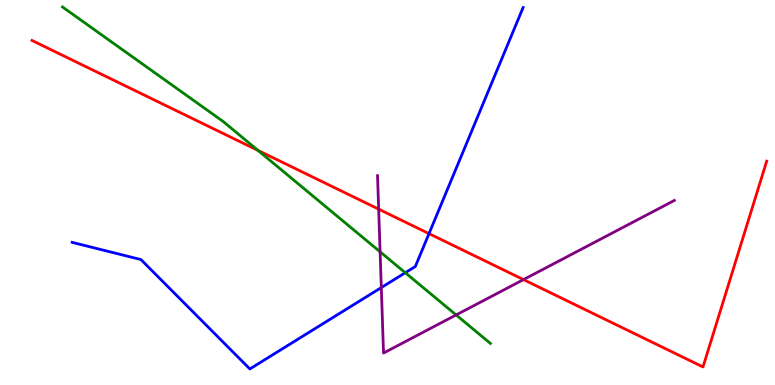[{'lines': ['blue', 'red'], 'intersections': [{'x': 5.54, 'y': 3.93}]}, {'lines': ['green', 'red'], 'intersections': [{'x': 3.33, 'y': 6.09}]}, {'lines': ['purple', 'red'], 'intersections': [{'x': 4.89, 'y': 4.57}, {'x': 6.75, 'y': 2.74}]}, {'lines': ['blue', 'green'], 'intersections': [{'x': 5.23, 'y': 2.92}]}, {'lines': ['blue', 'purple'], 'intersections': [{'x': 4.92, 'y': 2.53}]}, {'lines': ['green', 'purple'], 'intersections': [{'x': 4.9, 'y': 3.46}, {'x': 5.89, 'y': 1.82}]}]